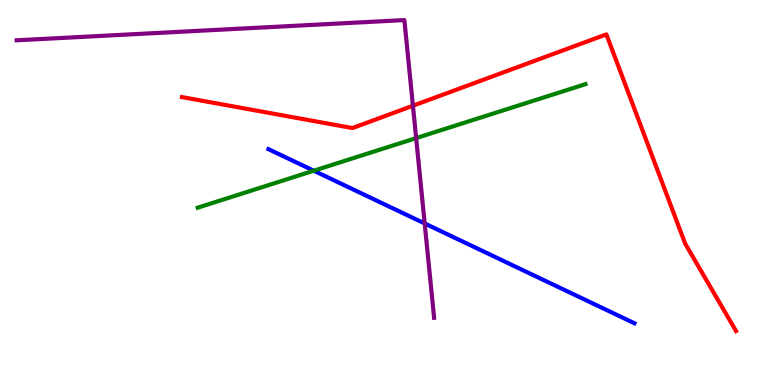[{'lines': ['blue', 'red'], 'intersections': []}, {'lines': ['green', 'red'], 'intersections': []}, {'lines': ['purple', 'red'], 'intersections': [{'x': 5.33, 'y': 7.25}]}, {'lines': ['blue', 'green'], 'intersections': [{'x': 4.05, 'y': 5.57}]}, {'lines': ['blue', 'purple'], 'intersections': [{'x': 5.48, 'y': 4.2}]}, {'lines': ['green', 'purple'], 'intersections': [{'x': 5.37, 'y': 6.41}]}]